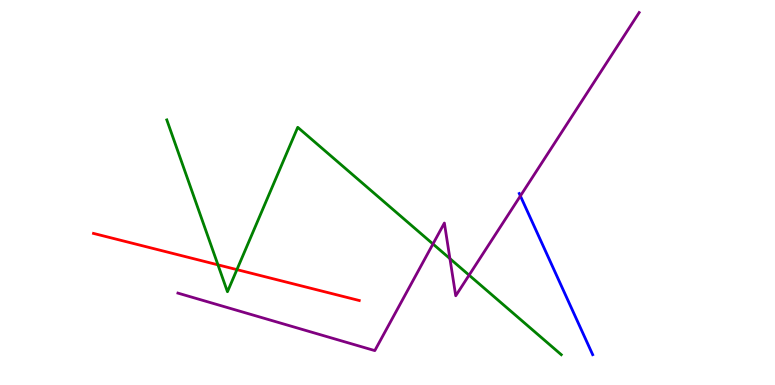[{'lines': ['blue', 'red'], 'intersections': []}, {'lines': ['green', 'red'], 'intersections': [{'x': 2.81, 'y': 3.12}, {'x': 3.06, 'y': 3.0}]}, {'lines': ['purple', 'red'], 'intersections': []}, {'lines': ['blue', 'green'], 'intersections': []}, {'lines': ['blue', 'purple'], 'intersections': [{'x': 6.71, 'y': 4.91}]}, {'lines': ['green', 'purple'], 'intersections': [{'x': 5.59, 'y': 3.66}, {'x': 5.81, 'y': 3.28}, {'x': 6.05, 'y': 2.85}]}]